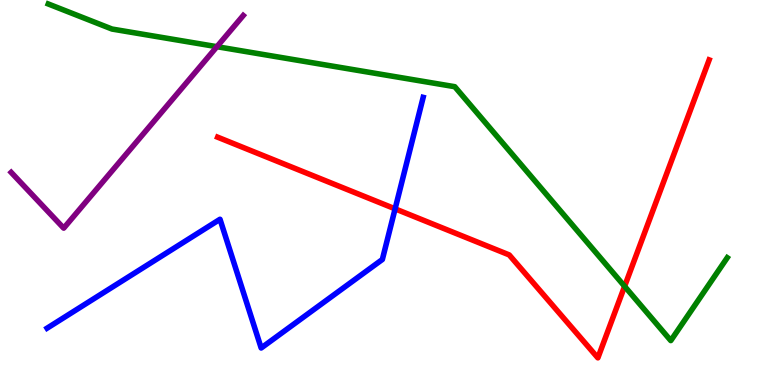[{'lines': ['blue', 'red'], 'intersections': [{'x': 5.1, 'y': 4.58}]}, {'lines': ['green', 'red'], 'intersections': [{'x': 8.06, 'y': 2.56}]}, {'lines': ['purple', 'red'], 'intersections': []}, {'lines': ['blue', 'green'], 'intersections': []}, {'lines': ['blue', 'purple'], 'intersections': []}, {'lines': ['green', 'purple'], 'intersections': [{'x': 2.8, 'y': 8.79}]}]